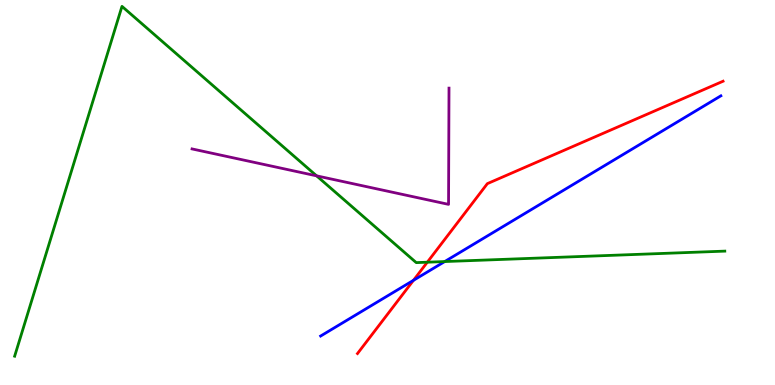[{'lines': ['blue', 'red'], 'intersections': [{'x': 5.34, 'y': 2.72}]}, {'lines': ['green', 'red'], 'intersections': [{'x': 5.51, 'y': 3.19}]}, {'lines': ['purple', 'red'], 'intersections': []}, {'lines': ['blue', 'green'], 'intersections': [{'x': 5.74, 'y': 3.21}]}, {'lines': ['blue', 'purple'], 'intersections': []}, {'lines': ['green', 'purple'], 'intersections': [{'x': 4.09, 'y': 5.43}]}]